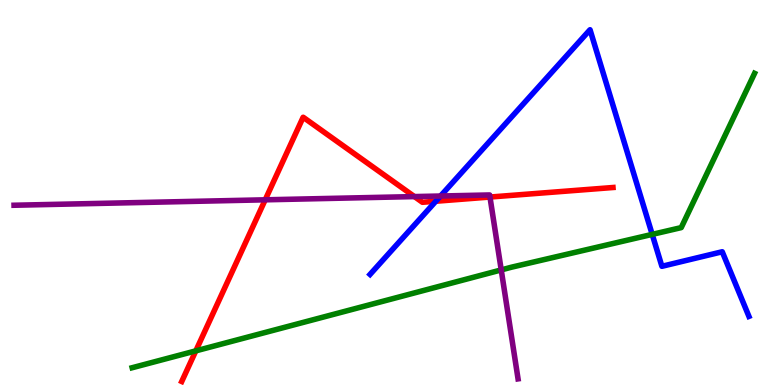[{'lines': ['blue', 'red'], 'intersections': [{'x': 5.62, 'y': 4.77}]}, {'lines': ['green', 'red'], 'intersections': [{'x': 2.53, 'y': 0.887}]}, {'lines': ['purple', 'red'], 'intersections': [{'x': 3.42, 'y': 4.81}, {'x': 5.35, 'y': 4.89}, {'x': 6.32, 'y': 4.88}]}, {'lines': ['blue', 'green'], 'intersections': [{'x': 8.42, 'y': 3.91}]}, {'lines': ['blue', 'purple'], 'intersections': [{'x': 5.68, 'y': 4.91}]}, {'lines': ['green', 'purple'], 'intersections': [{'x': 6.47, 'y': 2.99}]}]